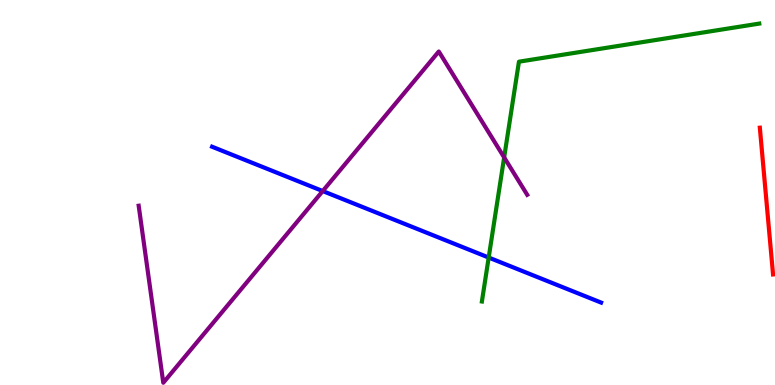[{'lines': ['blue', 'red'], 'intersections': []}, {'lines': ['green', 'red'], 'intersections': []}, {'lines': ['purple', 'red'], 'intersections': []}, {'lines': ['blue', 'green'], 'intersections': [{'x': 6.31, 'y': 3.31}]}, {'lines': ['blue', 'purple'], 'intersections': [{'x': 4.16, 'y': 5.04}]}, {'lines': ['green', 'purple'], 'intersections': [{'x': 6.51, 'y': 5.91}]}]